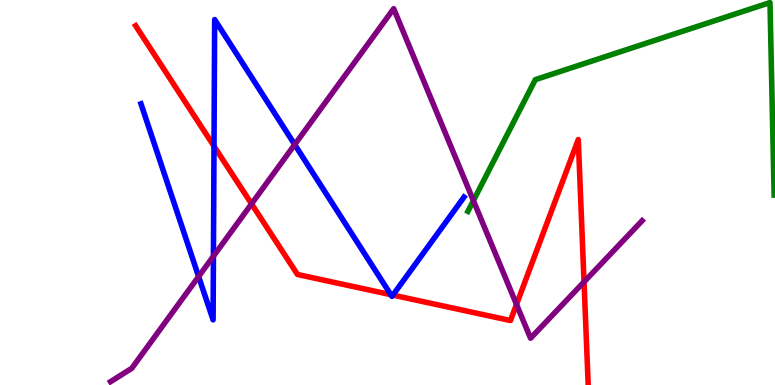[{'lines': ['blue', 'red'], 'intersections': [{'x': 2.76, 'y': 6.2}, {'x': 5.04, 'y': 2.35}, {'x': 5.07, 'y': 2.33}]}, {'lines': ['green', 'red'], 'intersections': []}, {'lines': ['purple', 'red'], 'intersections': [{'x': 3.25, 'y': 4.7}, {'x': 6.66, 'y': 2.09}, {'x': 7.54, 'y': 2.68}]}, {'lines': ['blue', 'green'], 'intersections': []}, {'lines': ['blue', 'purple'], 'intersections': [{'x': 2.56, 'y': 2.82}, {'x': 2.75, 'y': 3.35}, {'x': 3.8, 'y': 6.24}]}, {'lines': ['green', 'purple'], 'intersections': [{'x': 6.11, 'y': 4.79}]}]